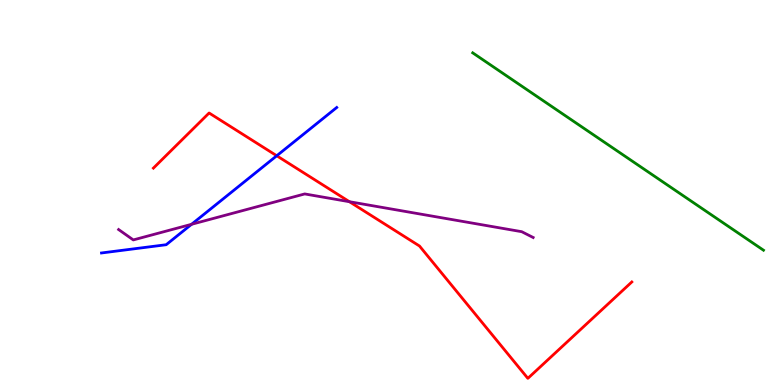[{'lines': ['blue', 'red'], 'intersections': [{'x': 3.57, 'y': 5.95}]}, {'lines': ['green', 'red'], 'intersections': []}, {'lines': ['purple', 'red'], 'intersections': [{'x': 4.51, 'y': 4.76}]}, {'lines': ['blue', 'green'], 'intersections': []}, {'lines': ['blue', 'purple'], 'intersections': [{'x': 2.47, 'y': 4.17}]}, {'lines': ['green', 'purple'], 'intersections': []}]